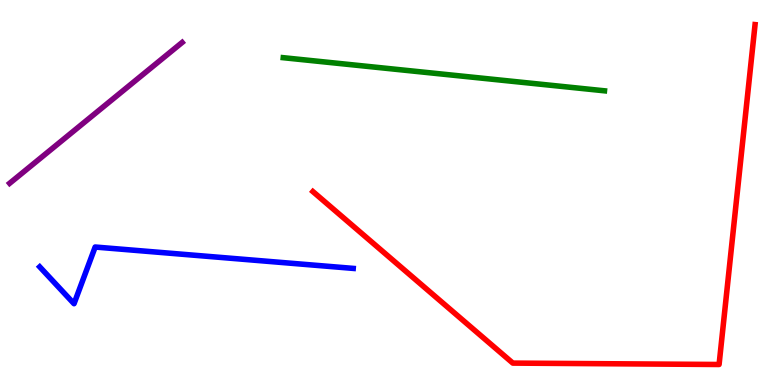[{'lines': ['blue', 'red'], 'intersections': []}, {'lines': ['green', 'red'], 'intersections': []}, {'lines': ['purple', 'red'], 'intersections': []}, {'lines': ['blue', 'green'], 'intersections': []}, {'lines': ['blue', 'purple'], 'intersections': []}, {'lines': ['green', 'purple'], 'intersections': []}]